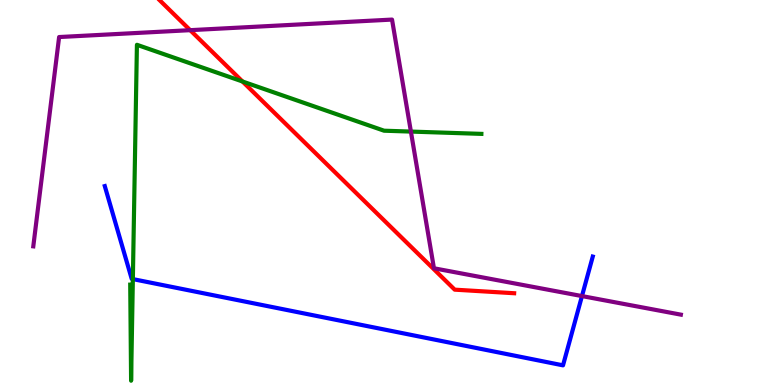[{'lines': ['blue', 'red'], 'intersections': []}, {'lines': ['green', 'red'], 'intersections': [{'x': 3.13, 'y': 7.88}]}, {'lines': ['purple', 'red'], 'intersections': [{'x': 2.45, 'y': 9.22}]}, {'lines': ['blue', 'green'], 'intersections': [{'x': 1.71, 'y': 2.75}]}, {'lines': ['blue', 'purple'], 'intersections': [{'x': 7.51, 'y': 2.31}]}, {'lines': ['green', 'purple'], 'intersections': [{'x': 5.3, 'y': 6.58}]}]